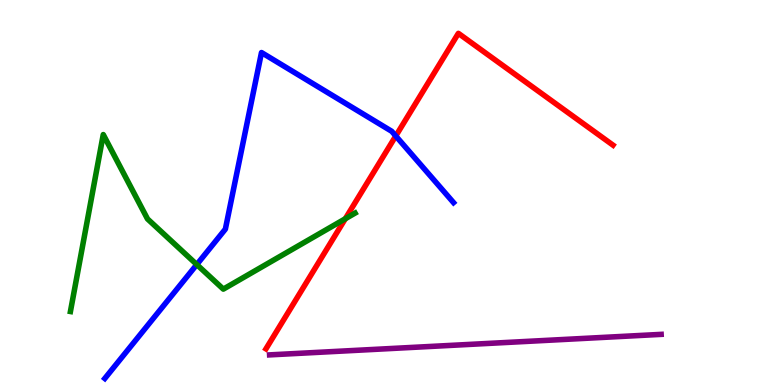[{'lines': ['blue', 'red'], 'intersections': [{'x': 5.11, 'y': 6.47}]}, {'lines': ['green', 'red'], 'intersections': [{'x': 4.46, 'y': 4.32}]}, {'lines': ['purple', 'red'], 'intersections': []}, {'lines': ['blue', 'green'], 'intersections': [{'x': 2.54, 'y': 3.13}]}, {'lines': ['blue', 'purple'], 'intersections': []}, {'lines': ['green', 'purple'], 'intersections': []}]